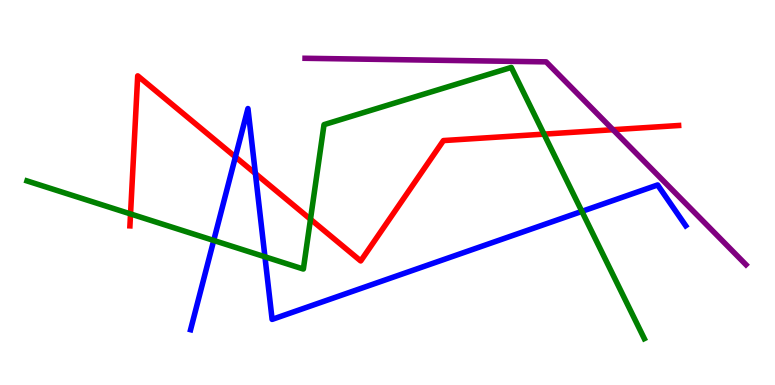[{'lines': ['blue', 'red'], 'intersections': [{'x': 3.04, 'y': 5.92}, {'x': 3.3, 'y': 5.49}]}, {'lines': ['green', 'red'], 'intersections': [{'x': 1.68, 'y': 4.44}, {'x': 4.01, 'y': 4.31}, {'x': 7.02, 'y': 6.52}]}, {'lines': ['purple', 'red'], 'intersections': [{'x': 7.91, 'y': 6.63}]}, {'lines': ['blue', 'green'], 'intersections': [{'x': 2.76, 'y': 3.75}, {'x': 3.42, 'y': 3.33}, {'x': 7.51, 'y': 4.51}]}, {'lines': ['blue', 'purple'], 'intersections': []}, {'lines': ['green', 'purple'], 'intersections': []}]